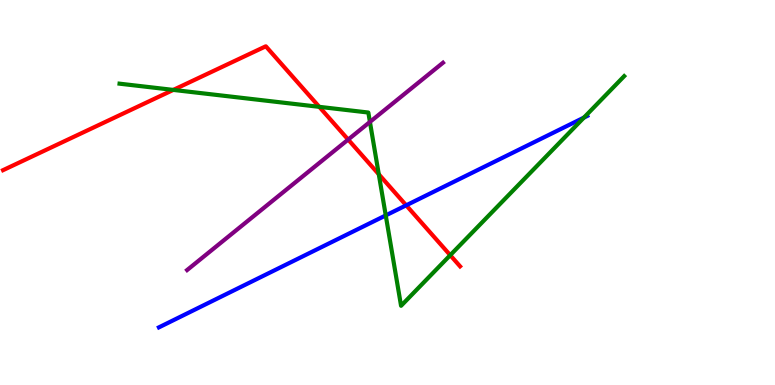[{'lines': ['blue', 'red'], 'intersections': [{'x': 5.24, 'y': 4.67}]}, {'lines': ['green', 'red'], 'intersections': [{'x': 2.24, 'y': 7.66}, {'x': 4.12, 'y': 7.22}, {'x': 4.89, 'y': 5.47}, {'x': 5.81, 'y': 3.37}]}, {'lines': ['purple', 'red'], 'intersections': [{'x': 4.49, 'y': 6.37}]}, {'lines': ['blue', 'green'], 'intersections': [{'x': 4.98, 'y': 4.41}, {'x': 7.53, 'y': 6.95}]}, {'lines': ['blue', 'purple'], 'intersections': []}, {'lines': ['green', 'purple'], 'intersections': [{'x': 4.77, 'y': 6.83}]}]